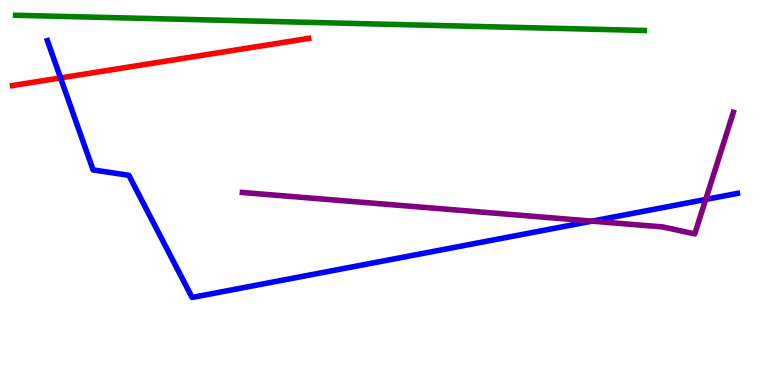[{'lines': ['blue', 'red'], 'intersections': [{'x': 0.781, 'y': 7.98}]}, {'lines': ['green', 'red'], 'intersections': []}, {'lines': ['purple', 'red'], 'intersections': []}, {'lines': ['blue', 'green'], 'intersections': []}, {'lines': ['blue', 'purple'], 'intersections': [{'x': 7.64, 'y': 4.26}, {'x': 9.11, 'y': 4.82}]}, {'lines': ['green', 'purple'], 'intersections': []}]